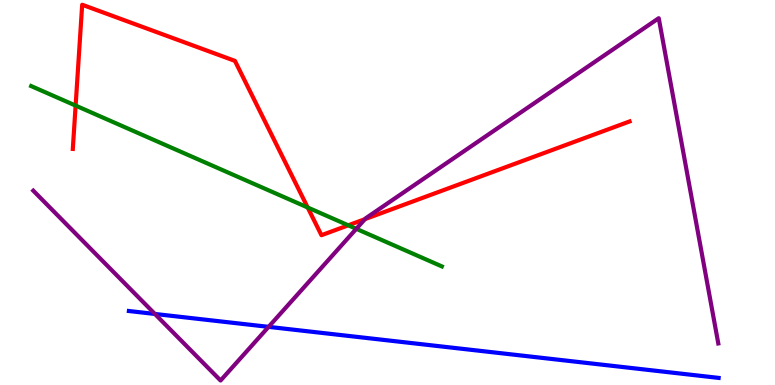[{'lines': ['blue', 'red'], 'intersections': []}, {'lines': ['green', 'red'], 'intersections': [{'x': 0.976, 'y': 7.26}, {'x': 3.97, 'y': 4.61}, {'x': 4.49, 'y': 4.15}]}, {'lines': ['purple', 'red'], 'intersections': [{'x': 4.71, 'y': 4.31}]}, {'lines': ['blue', 'green'], 'intersections': []}, {'lines': ['blue', 'purple'], 'intersections': [{'x': 2.0, 'y': 1.85}, {'x': 3.47, 'y': 1.51}]}, {'lines': ['green', 'purple'], 'intersections': [{'x': 4.6, 'y': 4.06}]}]